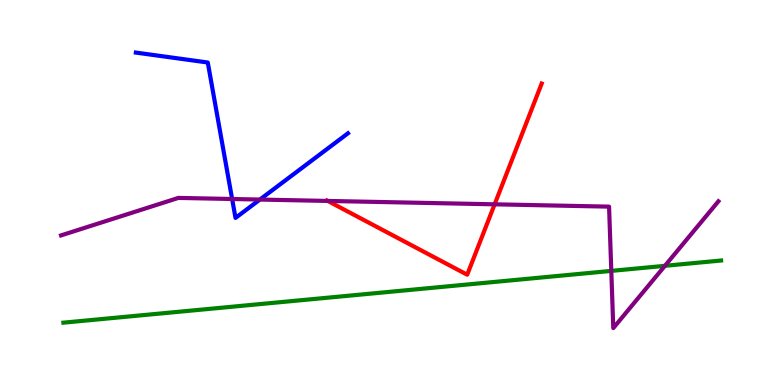[{'lines': ['blue', 'red'], 'intersections': []}, {'lines': ['green', 'red'], 'intersections': []}, {'lines': ['purple', 'red'], 'intersections': [{'x': 4.23, 'y': 4.78}, {'x': 6.38, 'y': 4.69}]}, {'lines': ['blue', 'green'], 'intersections': []}, {'lines': ['blue', 'purple'], 'intersections': [{'x': 3.0, 'y': 4.83}, {'x': 3.35, 'y': 4.82}]}, {'lines': ['green', 'purple'], 'intersections': [{'x': 7.89, 'y': 2.96}, {'x': 8.58, 'y': 3.1}]}]